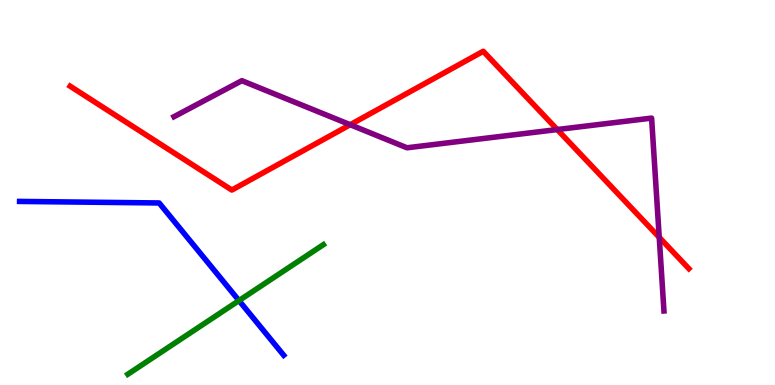[{'lines': ['blue', 'red'], 'intersections': []}, {'lines': ['green', 'red'], 'intersections': []}, {'lines': ['purple', 'red'], 'intersections': [{'x': 4.52, 'y': 6.76}, {'x': 7.19, 'y': 6.64}, {'x': 8.51, 'y': 3.84}]}, {'lines': ['blue', 'green'], 'intersections': [{'x': 3.08, 'y': 2.19}]}, {'lines': ['blue', 'purple'], 'intersections': []}, {'lines': ['green', 'purple'], 'intersections': []}]